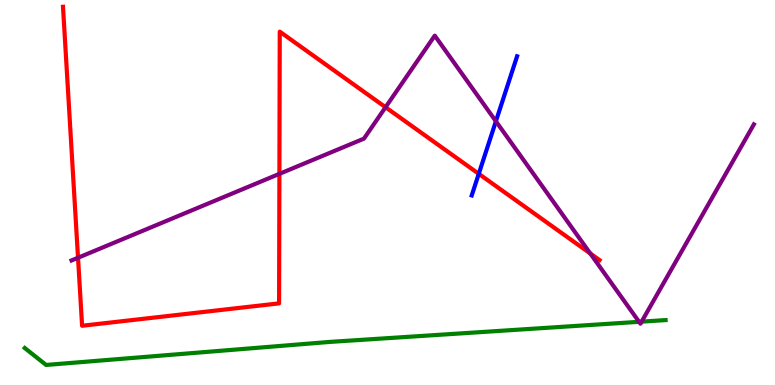[{'lines': ['blue', 'red'], 'intersections': [{'x': 6.18, 'y': 5.49}]}, {'lines': ['green', 'red'], 'intersections': []}, {'lines': ['purple', 'red'], 'intersections': [{'x': 1.01, 'y': 3.31}, {'x': 3.61, 'y': 5.48}, {'x': 4.97, 'y': 7.21}, {'x': 7.62, 'y': 3.42}]}, {'lines': ['blue', 'green'], 'intersections': []}, {'lines': ['blue', 'purple'], 'intersections': [{'x': 6.4, 'y': 6.85}]}, {'lines': ['green', 'purple'], 'intersections': [{'x': 8.25, 'y': 1.64}, {'x': 8.28, 'y': 1.65}]}]